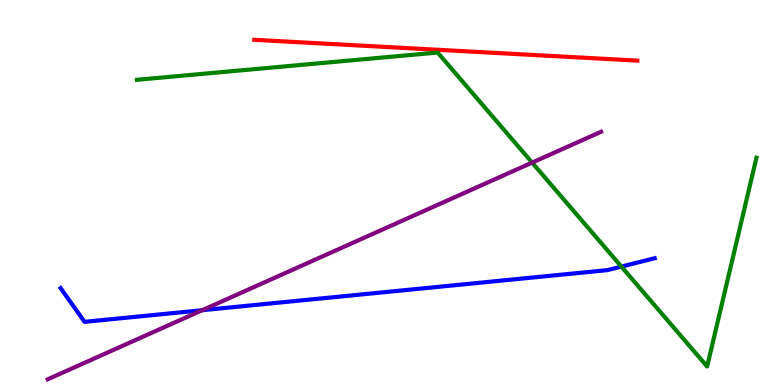[{'lines': ['blue', 'red'], 'intersections': []}, {'lines': ['green', 'red'], 'intersections': []}, {'lines': ['purple', 'red'], 'intersections': []}, {'lines': ['blue', 'green'], 'intersections': [{'x': 8.02, 'y': 3.08}]}, {'lines': ['blue', 'purple'], 'intersections': [{'x': 2.61, 'y': 1.94}]}, {'lines': ['green', 'purple'], 'intersections': [{'x': 6.87, 'y': 5.78}]}]